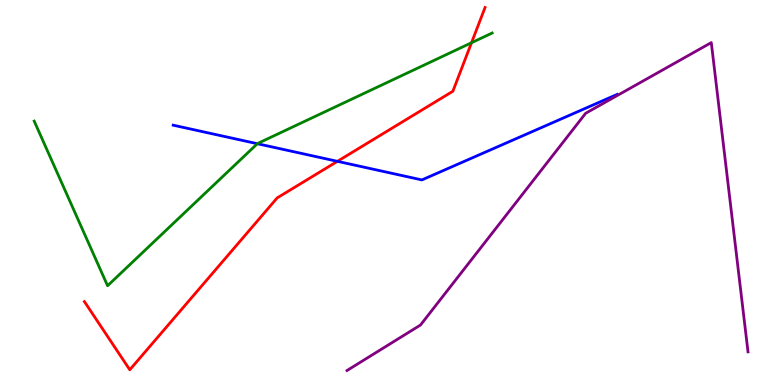[{'lines': ['blue', 'red'], 'intersections': [{'x': 4.35, 'y': 5.81}]}, {'lines': ['green', 'red'], 'intersections': [{'x': 6.08, 'y': 8.89}]}, {'lines': ['purple', 'red'], 'intersections': []}, {'lines': ['blue', 'green'], 'intersections': [{'x': 3.32, 'y': 6.27}]}, {'lines': ['blue', 'purple'], 'intersections': []}, {'lines': ['green', 'purple'], 'intersections': []}]